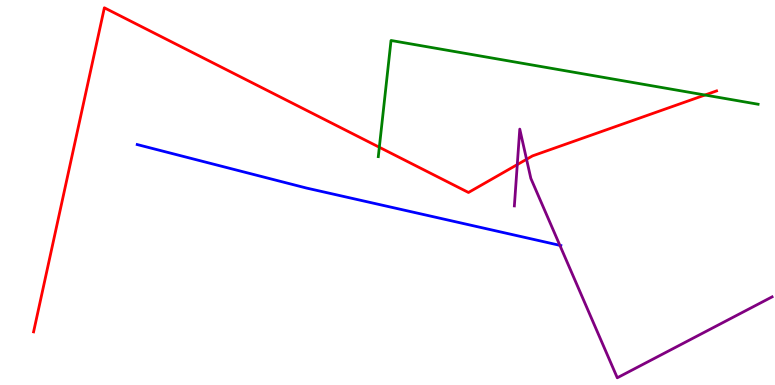[{'lines': ['blue', 'red'], 'intersections': []}, {'lines': ['green', 'red'], 'intersections': [{'x': 4.89, 'y': 6.18}, {'x': 9.1, 'y': 7.53}]}, {'lines': ['purple', 'red'], 'intersections': [{'x': 6.67, 'y': 5.72}, {'x': 6.79, 'y': 5.86}]}, {'lines': ['blue', 'green'], 'intersections': []}, {'lines': ['blue', 'purple'], 'intersections': [{'x': 7.22, 'y': 3.63}]}, {'lines': ['green', 'purple'], 'intersections': []}]